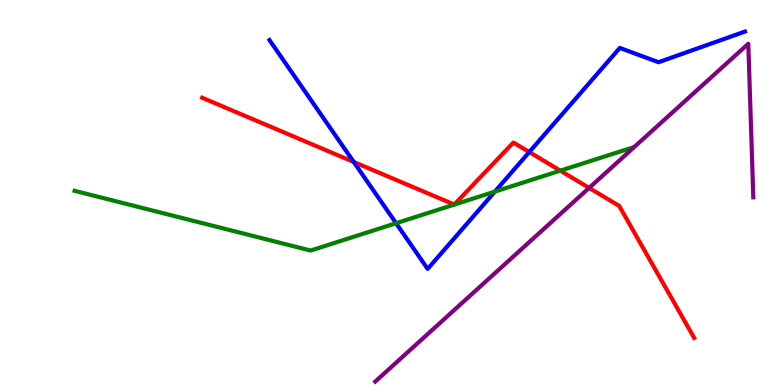[{'lines': ['blue', 'red'], 'intersections': [{'x': 4.56, 'y': 5.79}, {'x': 6.83, 'y': 6.05}]}, {'lines': ['green', 'red'], 'intersections': [{'x': 7.23, 'y': 5.57}]}, {'lines': ['purple', 'red'], 'intersections': [{'x': 7.6, 'y': 5.12}]}, {'lines': ['blue', 'green'], 'intersections': [{'x': 5.11, 'y': 4.2}, {'x': 6.39, 'y': 5.02}]}, {'lines': ['blue', 'purple'], 'intersections': []}, {'lines': ['green', 'purple'], 'intersections': []}]